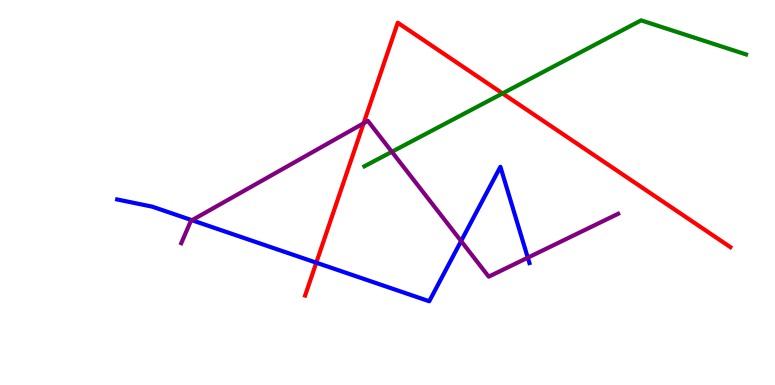[{'lines': ['blue', 'red'], 'intersections': [{'x': 4.08, 'y': 3.18}]}, {'lines': ['green', 'red'], 'intersections': [{'x': 6.48, 'y': 7.57}]}, {'lines': ['purple', 'red'], 'intersections': [{'x': 4.69, 'y': 6.8}]}, {'lines': ['blue', 'green'], 'intersections': []}, {'lines': ['blue', 'purple'], 'intersections': [{'x': 2.48, 'y': 4.28}, {'x': 5.95, 'y': 3.74}, {'x': 6.81, 'y': 3.31}]}, {'lines': ['green', 'purple'], 'intersections': [{'x': 5.06, 'y': 6.06}]}]